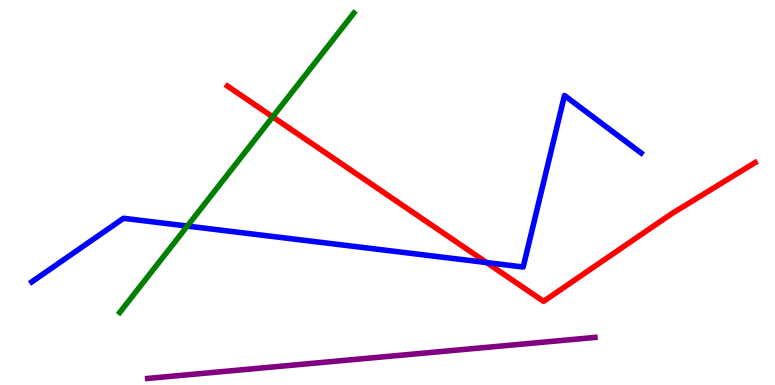[{'lines': ['blue', 'red'], 'intersections': [{'x': 6.28, 'y': 3.18}]}, {'lines': ['green', 'red'], 'intersections': [{'x': 3.52, 'y': 6.96}]}, {'lines': ['purple', 'red'], 'intersections': []}, {'lines': ['blue', 'green'], 'intersections': [{'x': 2.42, 'y': 4.13}]}, {'lines': ['blue', 'purple'], 'intersections': []}, {'lines': ['green', 'purple'], 'intersections': []}]